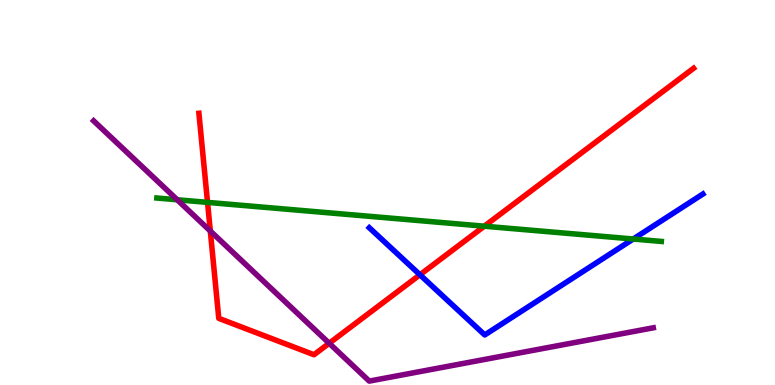[{'lines': ['blue', 'red'], 'intersections': [{'x': 5.42, 'y': 2.86}]}, {'lines': ['green', 'red'], 'intersections': [{'x': 2.68, 'y': 4.74}, {'x': 6.25, 'y': 4.12}]}, {'lines': ['purple', 'red'], 'intersections': [{'x': 2.71, 'y': 4.0}, {'x': 4.25, 'y': 1.08}]}, {'lines': ['blue', 'green'], 'intersections': [{'x': 8.17, 'y': 3.79}]}, {'lines': ['blue', 'purple'], 'intersections': []}, {'lines': ['green', 'purple'], 'intersections': [{'x': 2.29, 'y': 4.81}]}]